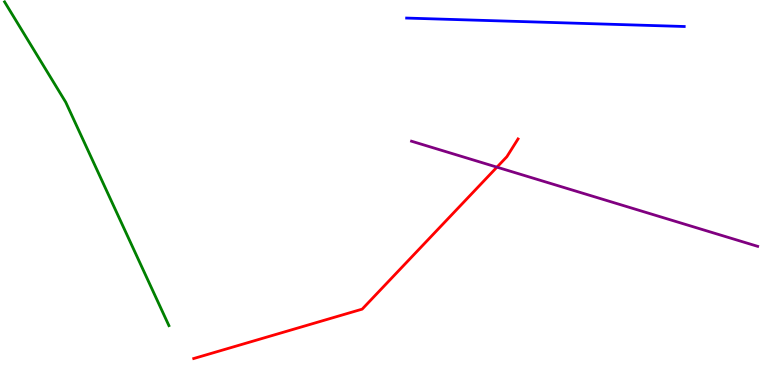[{'lines': ['blue', 'red'], 'intersections': []}, {'lines': ['green', 'red'], 'intersections': []}, {'lines': ['purple', 'red'], 'intersections': [{'x': 6.41, 'y': 5.66}]}, {'lines': ['blue', 'green'], 'intersections': []}, {'lines': ['blue', 'purple'], 'intersections': []}, {'lines': ['green', 'purple'], 'intersections': []}]